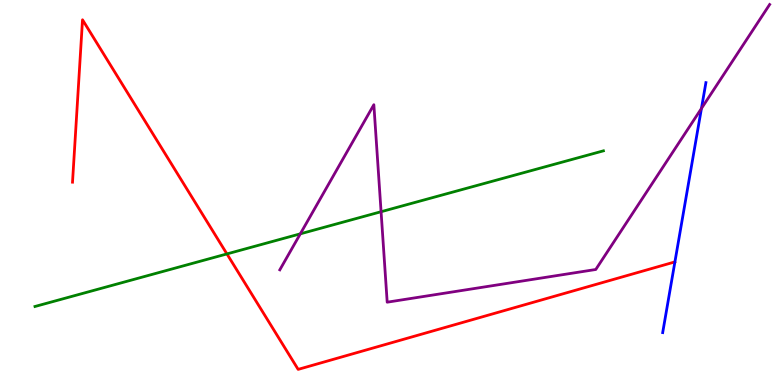[{'lines': ['blue', 'red'], 'intersections': []}, {'lines': ['green', 'red'], 'intersections': [{'x': 2.93, 'y': 3.4}]}, {'lines': ['purple', 'red'], 'intersections': []}, {'lines': ['blue', 'green'], 'intersections': []}, {'lines': ['blue', 'purple'], 'intersections': [{'x': 9.05, 'y': 7.18}]}, {'lines': ['green', 'purple'], 'intersections': [{'x': 3.88, 'y': 3.93}, {'x': 4.92, 'y': 4.5}]}]